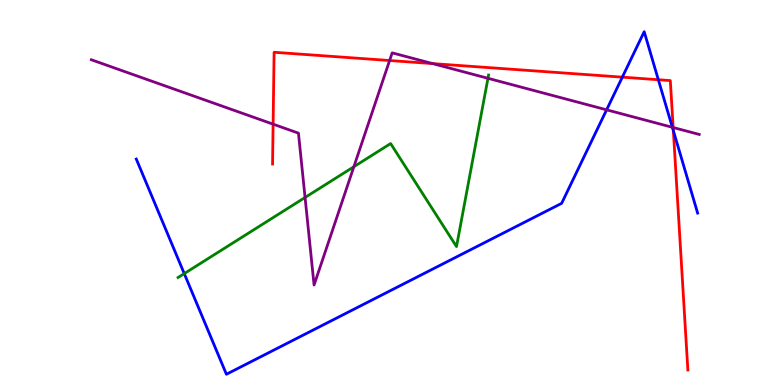[{'lines': ['blue', 'red'], 'intersections': [{'x': 8.03, 'y': 8.0}, {'x': 8.49, 'y': 7.93}, {'x': 8.69, 'y': 6.61}]}, {'lines': ['green', 'red'], 'intersections': []}, {'lines': ['purple', 'red'], 'intersections': [{'x': 3.52, 'y': 6.77}, {'x': 5.03, 'y': 8.43}, {'x': 5.58, 'y': 8.35}, {'x': 8.69, 'y': 6.69}]}, {'lines': ['blue', 'green'], 'intersections': [{'x': 2.38, 'y': 2.89}]}, {'lines': ['blue', 'purple'], 'intersections': [{'x': 7.83, 'y': 7.15}, {'x': 8.68, 'y': 6.69}]}, {'lines': ['green', 'purple'], 'intersections': [{'x': 3.94, 'y': 4.87}, {'x': 4.57, 'y': 5.67}, {'x': 6.3, 'y': 7.97}]}]